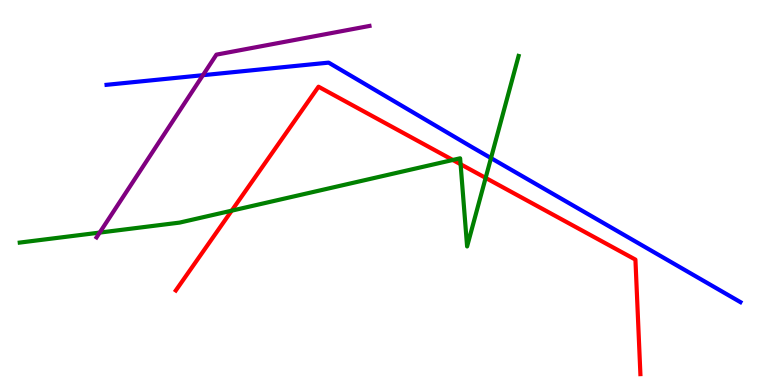[{'lines': ['blue', 'red'], 'intersections': []}, {'lines': ['green', 'red'], 'intersections': [{'x': 2.99, 'y': 4.53}, {'x': 5.84, 'y': 5.84}, {'x': 5.94, 'y': 5.73}, {'x': 6.27, 'y': 5.38}]}, {'lines': ['purple', 'red'], 'intersections': []}, {'lines': ['blue', 'green'], 'intersections': [{'x': 6.34, 'y': 5.89}]}, {'lines': ['blue', 'purple'], 'intersections': [{'x': 2.62, 'y': 8.05}]}, {'lines': ['green', 'purple'], 'intersections': [{'x': 1.29, 'y': 3.96}]}]